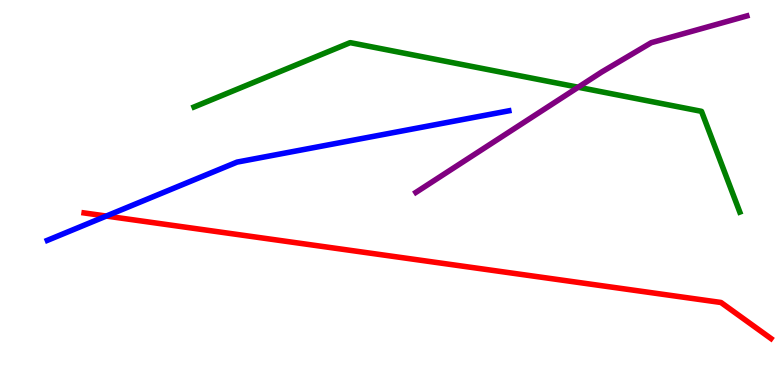[{'lines': ['blue', 'red'], 'intersections': [{'x': 1.37, 'y': 4.39}]}, {'lines': ['green', 'red'], 'intersections': []}, {'lines': ['purple', 'red'], 'intersections': []}, {'lines': ['blue', 'green'], 'intersections': []}, {'lines': ['blue', 'purple'], 'intersections': []}, {'lines': ['green', 'purple'], 'intersections': [{'x': 7.46, 'y': 7.73}]}]